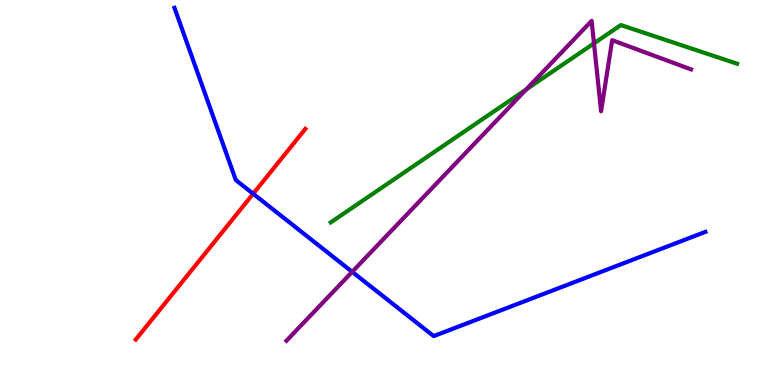[{'lines': ['blue', 'red'], 'intersections': [{'x': 3.27, 'y': 4.97}]}, {'lines': ['green', 'red'], 'intersections': []}, {'lines': ['purple', 'red'], 'intersections': []}, {'lines': ['blue', 'green'], 'intersections': []}, {'lines': ['blue', 'purple'], 'intersections': [{'x': 4.54, 'y': 2.94}]}, {'lines': ['green', 'purple'], 'intersections': [{'x': 6.79, 'y': 7.68}, {'x': 7.66, 'y': 8.87}]}]